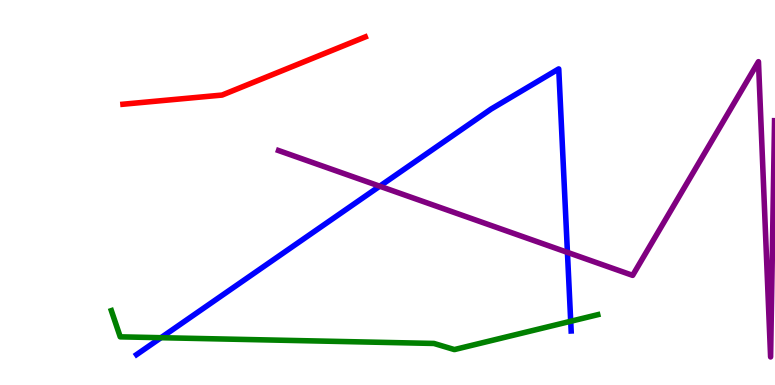[{'lines': ['blue', 'red'], 'intersections': []}, {'lines': ['green', 'red'], 'intersections': []}, {'lines': ['purple', 'red'], 'intersections': []}, {'lines': ['blue', 'green'], 'intersections': [{'x': 2.08, 'y': 1.23}, {'x': 7.36, 'y': 1.66}]}, {'lines': ['blue', 'purple'], 'intersections': [{'x': 4.9, 'y': 5.16}, {'x': 7.32, 'y': 3.44}]}, {'lines': ['green', 'purple'], 'intersections': []}]